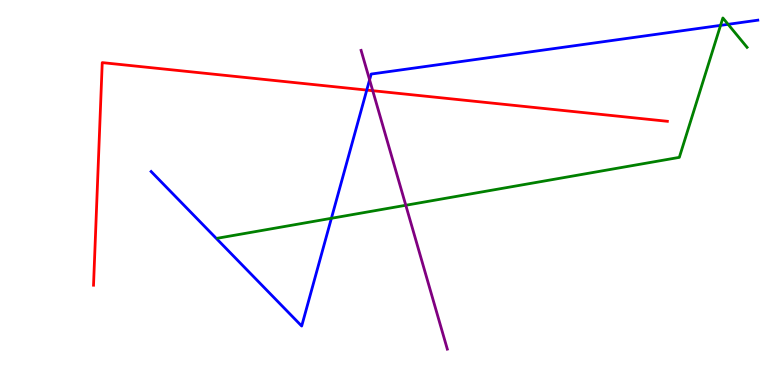[{'lines': ['blue', 'red'], 'intersections': [{'x': 4.73, 'y': 7.66}]}, {'lines': ['green', 'red'], 'intersections': []}, {'lines': ['purple', 'red'], 'intersections': [{'x': 4.81, 'y': 7.64}]}, {'lines': ['blue', 'green'], 'intersections': [{'x': 4.28, 'y': 4.33}, {'x': 9.3, 'y': 9.34}, {'x': 9.39, 'y': 9.37}]}, {'lines': ['blue', 'purple'], 'intersections': [{'x': 4.77, 'y': 7.93}]}, {'lines': ['green', 'purple'], 'intersections': [{'x': 5.24, 'y': 4.67}]}]